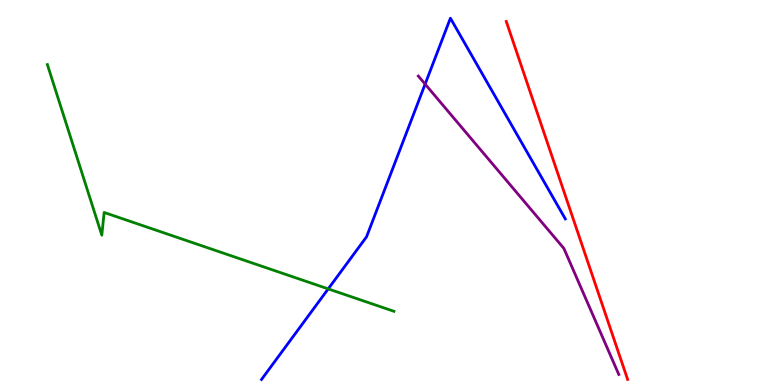[{'lines': ['blue', 'red'], 'intersections': []}, {'lines': ['green', 'red'], 'intersections': []}, {'lines': ['purple', 'red'], 'intersections': []}, {'lines': ['blue', 'green'], 'intersections': [{'x': 4.24, 'y': 2.5}]}, {'lines': ['blue', 'purple'], 'intersections': [{'x': 5.49, 'y': 7.82}]}, {'lines': ['green', 'purple'], 'intersections': []}]